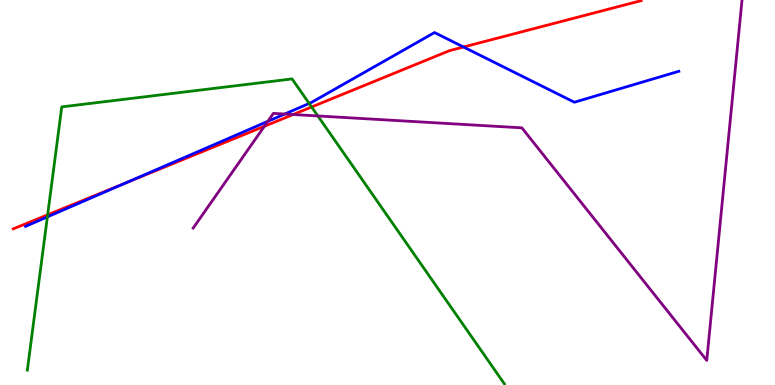[{'lines': ['blue', 'red'], 'intersections': [{'x': 1.63, 'y': 5.25}, {'x': 5.98, 'y': 8.78}]}, {'lines': ['green', 'red'], 'intersections': [{'x': 0.615, 'y': 4.42}, {'x': 4.02, 'y': 7.22}]}, {'lines': ['purple', 'red'], 'intersections': [{'x': 3.41, 'y': 6.72}, {'x': 3.78, 'y': 7.03}]}, {'lines': ['blue', 'green'], 'intersections': [{'x': 0.611, 'y': 4.37}, {'x': 3.99, 'y': 7.31}]}, {'lines': ['blue', 'purple'], 'intersections': [{'x': 3.46, 'y': 6.85}, {'x': 3.67, 'y': 7.04}]}, {'lines': ['green', 'purple'], 'intersections': [{'x': 4.1, 'y': 6.99}]}]